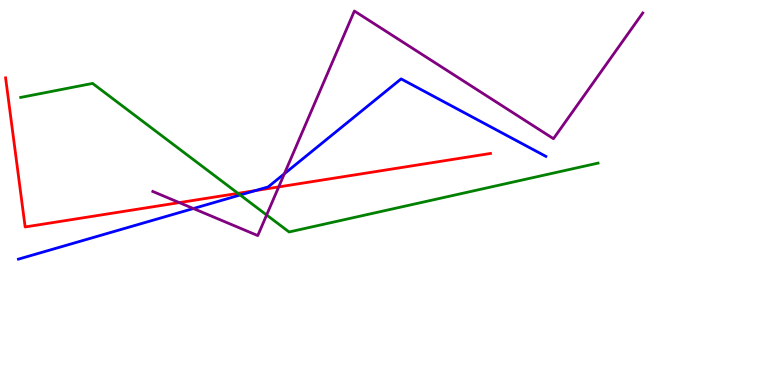[{'lines': ['blue', 'red'], 'intersections': [{'x': 3.3, 'y': 5.05}]}, {'lines': ['green', 'red'], 'intersections': [{'x': 3.07, 'y': 4.98}]}, {'lines': ['purple', 'red'], 'intersections': [{'x': 2.31, 'y': 4.74}, {'x': 3.6, 'y': 5.15}]}, {'lines': ['blue', 'green'], 'intersections': [{'x': 3.1, 'y': 4.94}]}, {'lines': ['blue', 'purple'], 'intersections': [{'x': 2.5, 'y': 4.58}, {'x': 3.67, 'y': 5.49}]}, {'lines': ['green', 'purple'], 'intersections': [{'x': 3.44, 'y': 4.42}]}]